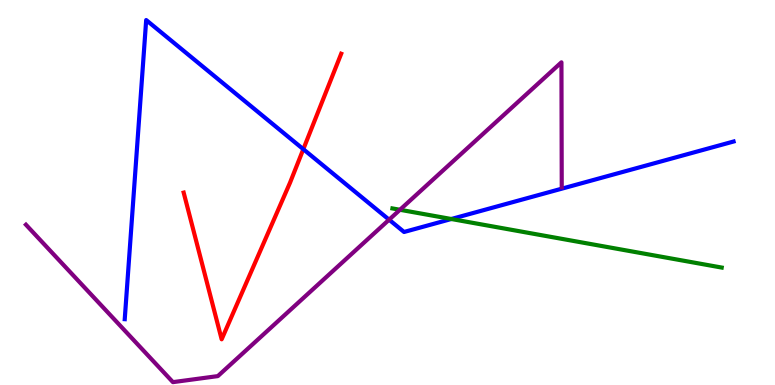[{'lines': ['blue', 'red'], 'intersections': [{'x': 3.91, 'y': 6.12}]}, {'lines': ['green', 'red'], 'intersections': []}, {'lines': ['purple', 'red'], 'intersections': []}, {'lines': ['blue', 'green'], 'intersections': [{'x': 5.82, 'y': 4.31}]}, {'lines': ['blue', 'purple'], 'intersections': [{'x': 5.02, 'y': 4.29}]}, {'lines': ['green', 'purple'], 'intersections': [{'x': 5.16, 'y': 4.55}]}]